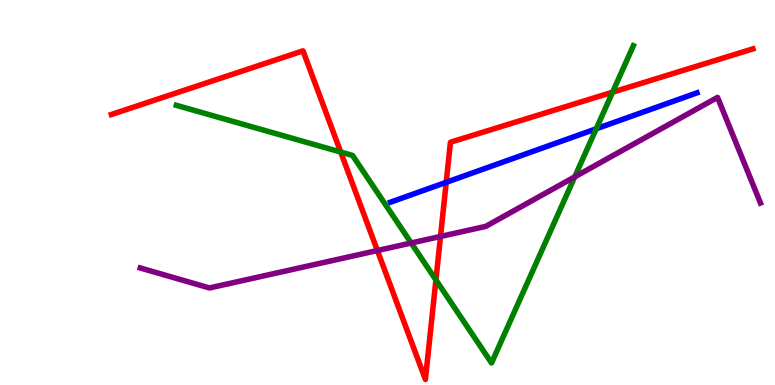[{'lines': ['blue', 'red'], 'intersections': [{'x': 5.76, 'y': 5.26}]}, {'lines': ['green', 'red'], 'intersections': [{'x': 4.4, 'y': 6.05}, {'x': 5.62, 'y': 2.73}, {'x': 7.9, 'y': 7.61}]}, {'lines': ['purple', 'red'], 'intersections': [{'x': 4.87, 'y': 3.49}, {'x': 5.68, 'y': 3.86}]}, {'lines': ['blue', 'green'], 'intersections': [{'x': 7.69, 'y': 6.65}]}, {'lines': ['blue', 'purple'], 'intersections': []}, {'lines': ['green', 'purple'], 'intersections': [{'x': 5.31, 'y': 3.69}, {'x': 7.42, 'y': 5.41}]}]